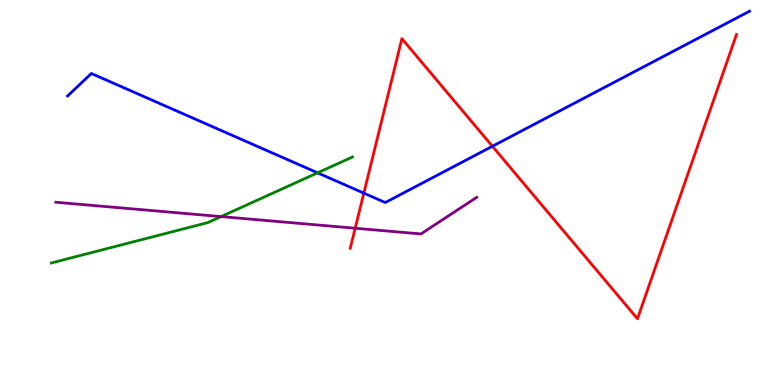[{'lines': ['blue', 'red'], 'intersections': [{'x': 4.69, 'y': 4.98}, {'x': 6.35, 'y': 6.2}]}, {'lines': ['green', 'red'], 'intersections': []}, {'lines': ['purple', 'red'], 'intersections': [{'x': 4.58, 'y': 4.07}]}, {'lines': ['blue', 'green'], 'intersections': [{'x': 4.1, 'y': 5.51}]}, {'lines': ['blue', 'purple'], 'intersections': []}, {'lines': ['green', 'purple'], 'intersections': [{'x': 2.85, 'y': 4.37}]}]